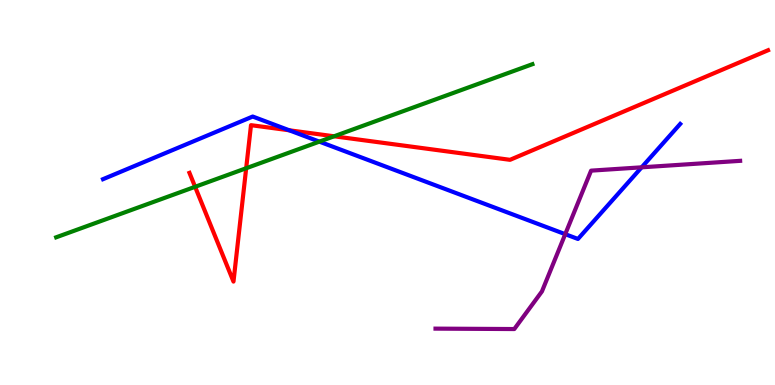[{'lines': ['blue', 'red'], 'intersections': [{'x': 3.73, 'y': 6.62}]}, {'lines': ['green', 'red'], 'intersections': [{'x': 2.52, 'y': 5.15}, {'x': 3.18, 'y': 5.63}, {'x': 4.31, 'y': 6.46}]}, {'lines': ['purple', 'red'], 'intersections': []}, {'lines': ['blue', 'green'], 'intersections': [{'x': 4.12, 'y': 6.32}]}, {'lines': ['blue', 'purple'], 'intersections': [{'x': 7.29, 'y': 3.92}, {'x': 8.28, 'y': 5.65}]}, {'lines': ['green', 'purple'], 'intersections': []}]